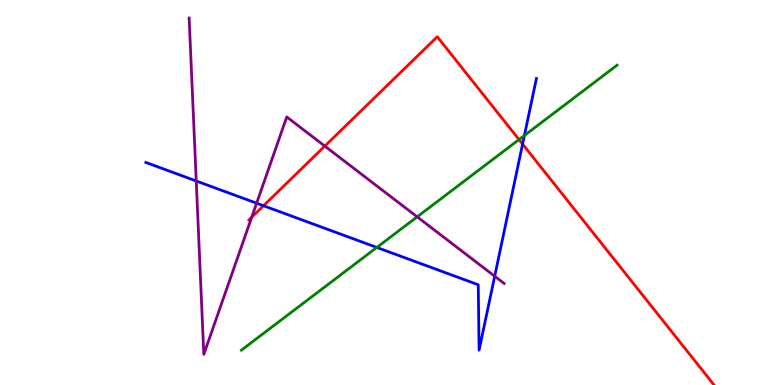[{'lines': ['blue', 'red'], 'intersections': [{'x': 3.4, 'y': 4.66}, {'x': 6.74, 'y': 6.26}]}, {'lines': ['green', 'red'], 'intersections': [{'x': 6.7, 'y': 6.37}]}, {'lines': ['purple', 'red'], 'intersections': [{'x': 3.25, 'y': 4.36}, {'x': 4.19, 'y': 6.21}]}, {'lines': ['blue', 'green'], 'intersections': [{'x': 4.86, 'y': 3.57}, {'x': 6.77, 'y': 6.48}]}, {'lines': ['blue', 'purple'], 'intersections': [{'x': 2.53, 'y': 5.3}, {'x': 3.31, 'y': 4.72}, {'x': 6.38, 'y': 2.83}]}, {'lines': ['green', 'purple'], 'intersections': [{'x': 5.38, 'y': 4.37}]}]